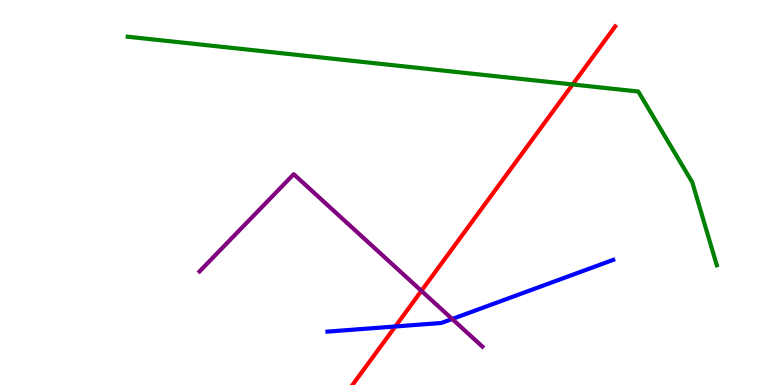[{'lines': ['blue', 'red'], 'intersections': [{'x': 5.1, 'y': 1.52}]}, {'lines': ['green', 'red'], 'intersections': [{'x': 7.39, 'y': 7.81}]}, {'lines': ['purple', 'red'], 'intersections': [{'x': 5.44, 'y': 2.45}]}, {'lines': ['blue', 'green'], 'intersections': []}, {'lines': ['blue', 'purple'], 'intersections': [{'x': 5.83, 'y': 1.71}]}, {'lines': ['green', 'purple'], 'intersections': []}]